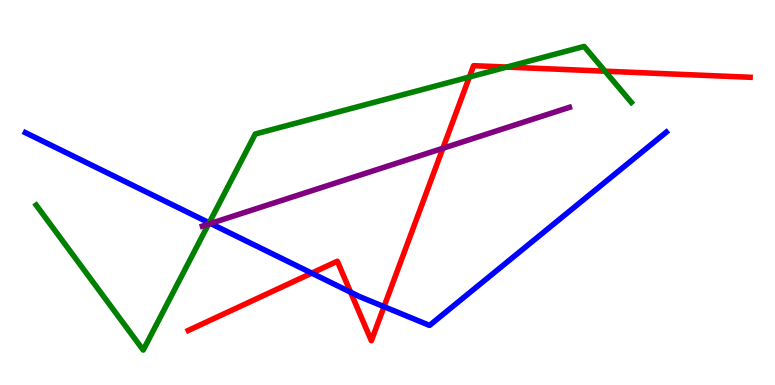[{'lines': ['blue', 'red'], 'intersections': [{'x': 4.02, 'y': 2.91}, {'x': 4.52, 'y': 2.41}, {'x': 4.96, 'y': 2.03}]}, {'lines': ['green', 'red'], 'intersections': [{'x': 6.06, 'y': 8.0}, {'x': 6.54, 'y': 8.26}, {'x': 7.81, 'y': 8.15}]}, {'lines': ['purple', 'red'], 'intersections': [{'x': 5.71, 'y': 6.15}]}, {'lines': ['blue', 'green'], 'intersections': [{'x': 2.7, 'y': 4.21}]}, {'lines': ['blue', 'purple'], 'intersections': [{'x': 2.72, 'y': 4.2}]}, {'lines': ['green', 'purple'], 'intersections': [{'x': 2.69, 'y': 4.18}]}]